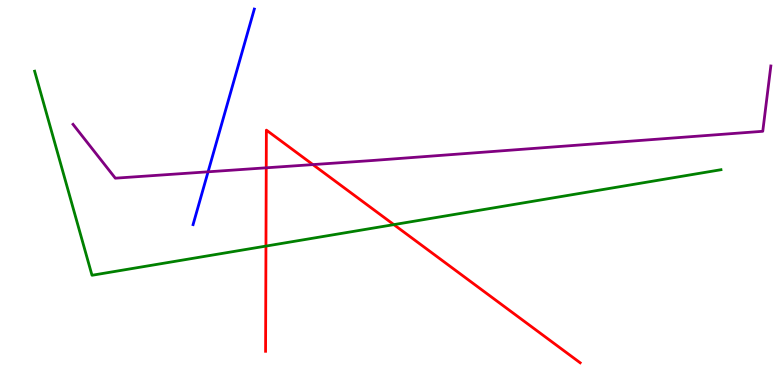[{'lines': ['blue', 'red'], 'intersections': []}, {'lines': ['green', 'red'], 'intersections': [{'x': 3.43, 'y': 3.61}, {'x': 5.08, 'y': 4.17}]}, {'lines': ['purple', 'red'], 'intersections': [{'x': 3.44, 'y': 5.64}, {'x': 4.04, 'y': 5.72}]}, {'lines': ['blue', 'green'], 'intersections': []}, {'lines': ['blue', 'purple'], 'intersections': [{'x': 2.68, 'y': 5.54}]}, {'lines': ['green', 'purple'], 'intersections': []}]